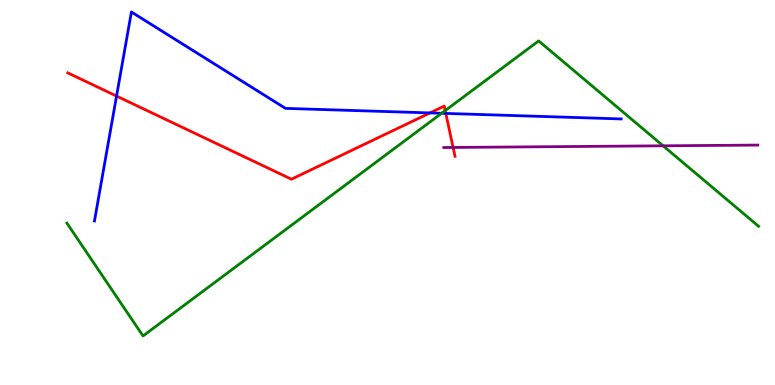[{'lines': ['blue', 'red'], 'intersections': [{'x': 1.5, 'y': 7.51}, {'x': 5.55, 'y': 7.07}, {'x': 5.75, 'y': 7.05}]}, {'lines': ['green', 'red'], 'intersections': [{'x': 5.74, 'y': 7.13}]}, {'lines': ['purple', 'red'], 'intersections': [{'x': 5.85, 'y': 6.17}]}, {'lines': ['blue', 'green'], 'intersections': [{'x': 5.7, 'y': 7.06}]}, {'lines': ['blue', 'purple'], 'intersections': []}, {'lines': ['green', 'purple'], 'intersections': [{'x': 8.56, 'y': 6.21}]}]